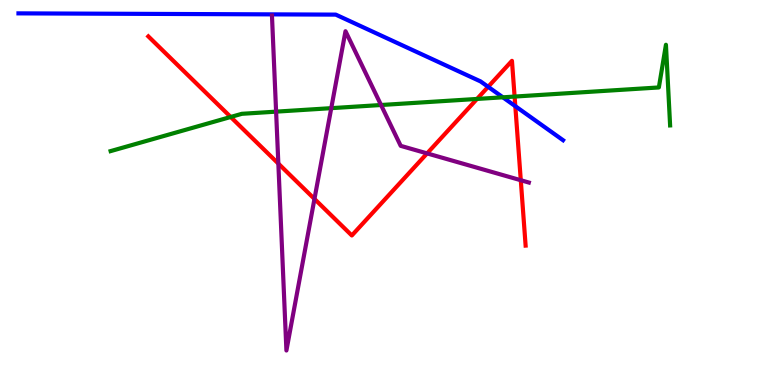[{'lines': ['blue', 'red'], 'intersections': [{'x': 6.3, 'y': 7.75}, {'x': 6.65, 'y': 7.24}]}, {'lines': ['green', 'red'], 'intersections': [{'x': 2.98, 'y': 6.96}, {'x': 6.16, 'y': 7.43}, {'x': 6.64, 'y': 7.49}]}, {'lines': ['purple', 'red'], 'intersections': [{'x': 3.59, 'y': 5.75}, {'x': 4.06, 'y': 4.83}, {'x': 5.51, 'y': 6.02}, {'x': 6.72, 'y': 5.32}]}, {'lines': ['blue', 'green'], 'intersections': [{'x': 6.49, 'y': 7.47}]}, {'lines': ['blue', 'purple'], 'intersections': []}, {'lines': ['green', 'purple'], 'intersections': [{'x': 3.56, 'y': 7.1}, {'x': 4.27, 'y': 7.19}, {'x': 4.92, 'y': 7.27}]}]